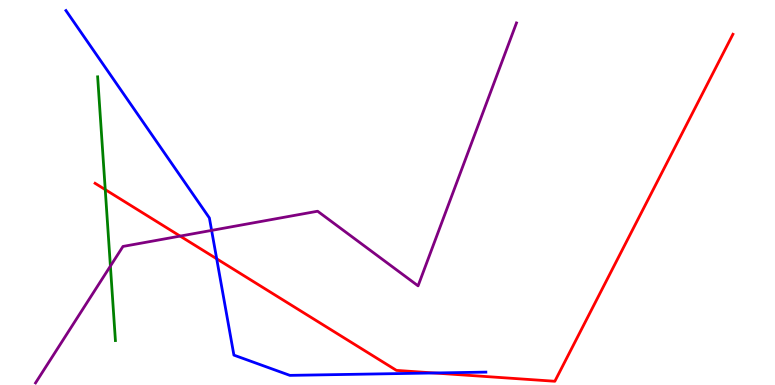[{'lines': ['blue', 'red'], 'intersections': [{'x': 2.8, 'y': 3.28}, {'x': 5.6, 'y': 0.312}]}, {'lines': ['green', 'red'], 'intersections': [{'x': 1.36, 'y': 5.08}]}, {'lines': ['purple', 'red'], 'intersections': [{'x': 2.32, 'y': 3.87}]}, {'lines': ['blue', 'green'], 'intersections': []}, {'lines': ['blue', 'purple'], 'intersections': [{'x': 2.73, 'y': 4.02}]}, {'lines': ['green', 'purple'], 'intersections': [{'x': 1.42, 'y': 3.09}]}]